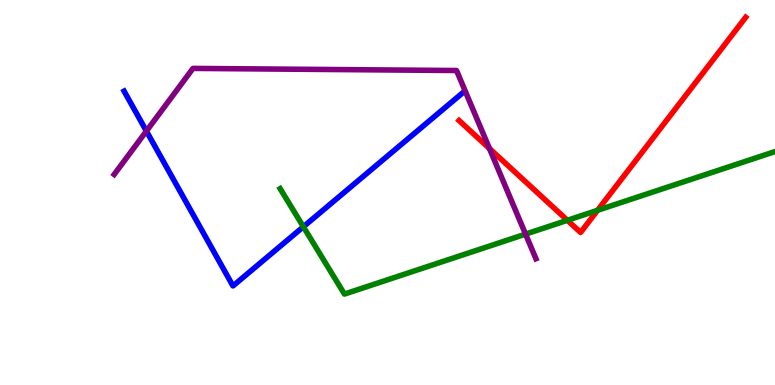[{'lines': ['blue', 'red'], 'intersections': []}, {'lines': ['green', 'red'], 'intersections': [{'x': 7.32, 'y': 4.28}, {'x': 7.71, 'y': 4.54}]}, {'lines': ['purple', 'red'], 'intersections': [{'x': 6.32, 'y': 6.14}]}, {'lines': ['blue', 'green'], 'intersections': [{'x': 3.91, 'y': 4.11}]}, {'lines': ['blue', 'purple'], 'intersections': [{'x': 1.89, 'y': 6.6}]}, {'lines': ['green', 'purple'], 'intersections': [{'x': 6.78, 'y': 3.92}]}]